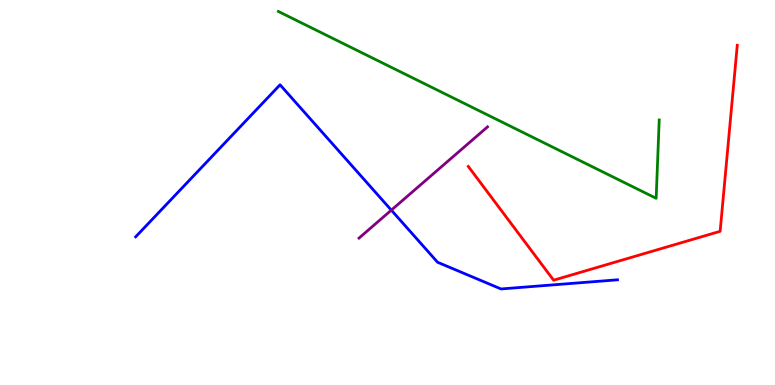[{'lines': ['blue', 'red'], 'intersections': []}, {'lines': ['green', 'red'], 'intersections': []}, {'lines': ['purple', 'red'], 'intersections': []}, {'lines': ['blue', 'green'], 'intersections': []}, {'lines': ['blue', 'purple'], 'intersections': [{'x': 5.05, 'y': 4.54}]}, {'lines': ['green', 'purple'], 'intersections': []}]